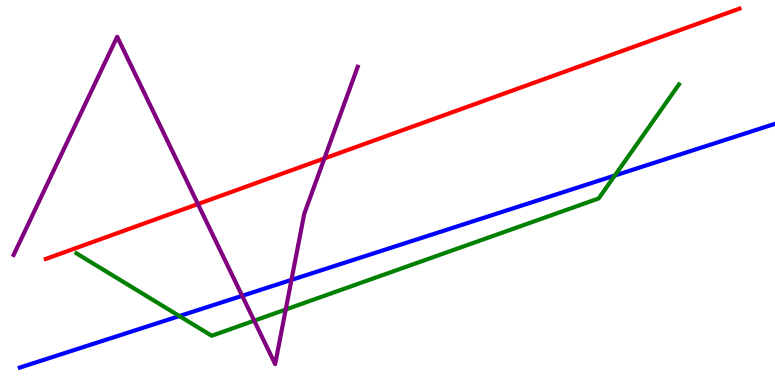[{'lines': ['blue', 'red'], 'intersections': []}, {'lines': ['green', 'red'], 'intersections': []}, {'lines': ['purple', 'red'], 'intersections': [{'x': 2.55, 'y': 4.7}, {'x': 4.19, 'y': 5.89}]}, {'lines': ['blue', 'green'], 'intersections': [{'x': 2.31, 'y': 1.79}, {'x': 7.93, 'y': 5.44}]}, {'lines': ['blue', 'purple'], 'intersections': [{'x': 3.12, 'y': 2.32}, {'x': 3.76, 'y': 2.73}]}, {'lines': ['green', 'purple'], 'intersections': [{'x': 3.28, 'y': 1.67}, {'x': 3.69, 'y': 1.96}]}]